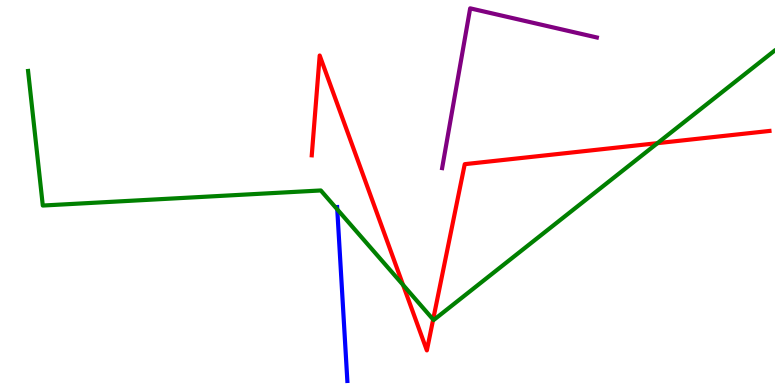[{'lines': ['blue', 'red'], 'intersections': []}, {'lines': ['green', 'red'], 'intersections': [{'x': 5.2, 'y': 2.6}, {'x': 5.59, 'y': 1.7}, {'x': 8.48, 'y': 6.28}]}, {'lines': ['purple', 'red'], 'intersections': []}, {'lines': ['blue', 'green'], 'intersections': [{'x': 4.35, 'y': 4.56}]}, {'lines': ['blue', 'purple'], 'intersections': []}, {'lines': ['green', 'purple'], 'intersections': []}]